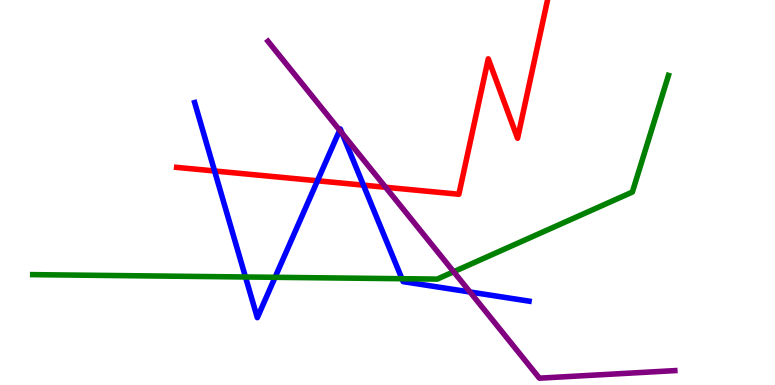[{'lines': ['blue', 'red'], 'intersections': [{'x': 2.77, 'y': 5.56}, {'x': 4.1, 'y': 5.3}, {'x': 4.69, 'y': 5.19}]}, {'lines': ['green', 'red'], 'intersections': []}, {'lines': ['purple', 'red'], 'intersections': [{'x': 4.98, 'y': 5.14}]}, {'lines': ['blue', 'green'], 'intersections': [{'x': 3.17, 'y': 2.81}, {'x': 3.55, 'y': 2.8}, {'x': 5.19, 'y': 2.76}]}, {'lines': ['blue', 'purple'], 'intersections': [{'x': 4.38, 'y': 6.62}, {'x': 4.41, 'y': 6.54}, {'x': 6.06, 'y': 2.42}]}, {'lines': ['green', 'purple'], 'intersections': [{'x': 5.85, 'y': 2.94}]}]